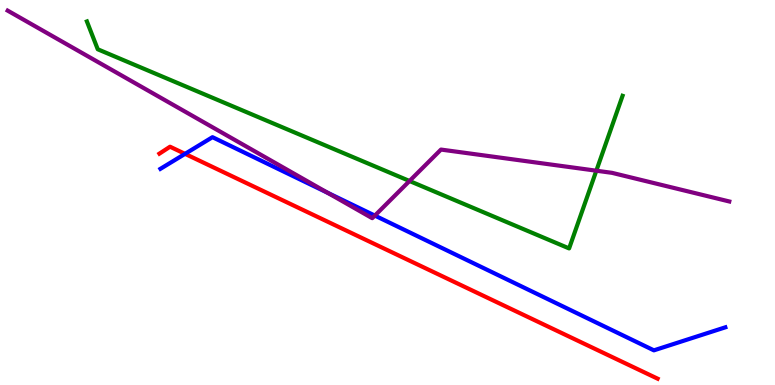[{'lines': ['blue', 'red'], 'intersections': [{'x': 2.39, 'y': 6.0}]}, {'lines': ['green', 'red'], 'intersections': []}, {'lines': ['purple', 'red'], 'intersections': []}, {'lines': ['blue', 'green'], 'intersections': []}, {'lines': ['blue', 'purple'], 'intersections': [{'x': 4.23, 'y': 4.99}, {'x': 4.84, 'y': 4.4}]}, {'lines': ['green', 'purple'], 'intersections': [{'x': 5.28, 'y': 5.3}, {'x': 7.69, 'y': 5.57}]}]